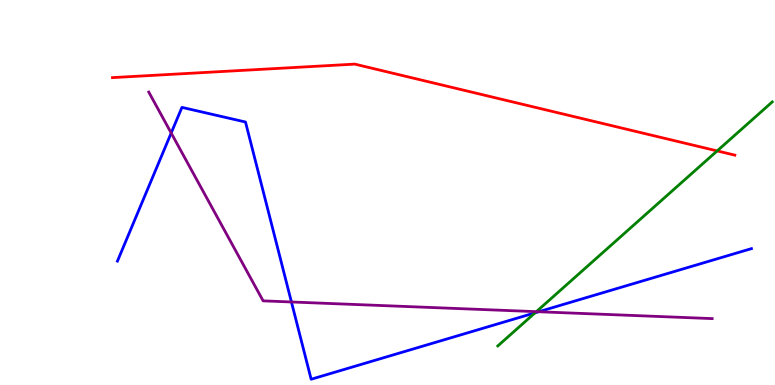[{'lines': ['blue', 'red'], 'intersections': []}, {'lines': ['green', 'red'], 'intersections': [{'x': 9.25, 'y': 6.08}]}, {'lines': ['purple', 'red'], 'intersections': []}, {'lines': ['blue', 'green'], 'intersections': [{'x': 6.9, 'y': 1.87}]}, {'lines': ['blue', 'purple'], 'intersections': [{'x': 2.21, 'y': 6.55}, {'x': 3.76, 'y': 2.16}, {'x': 6.95, 'y': 1.9}]}, {'lines': ['green', 'purple'], 'intersections': [{'x': 6.92, 'y': 1.91}]}]